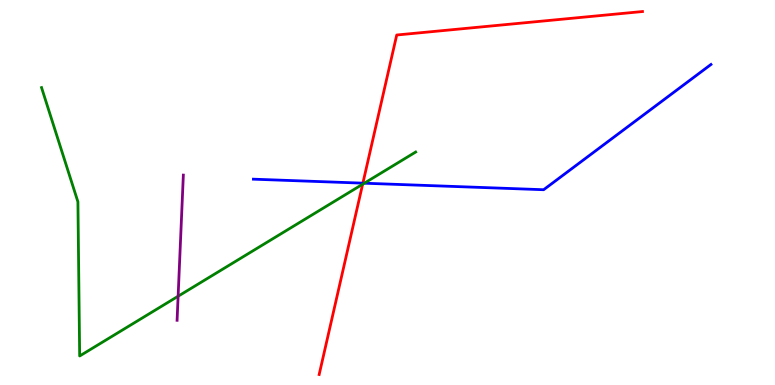[{'lines': ['blue', 'red'], 'intersections': [{'x': 4.68, 'y': 5.24}]}, {'lines': ['green', 'red'], 'intersections': [{'x': 4.68, 'y': 5.22}]}, {'lines': ['purple', 'red'], 'intersections': []}, {'lines': ['blue', 'green'], 'intersections': [{'x': 4.7, 'y': 5.24}]}, {'lines': ['blue', 'purple'], 'intersections': []}, {'lines': ['green', 'purple'], 'intersections': [{'x': 2.3, 'y': 2.31}]}]